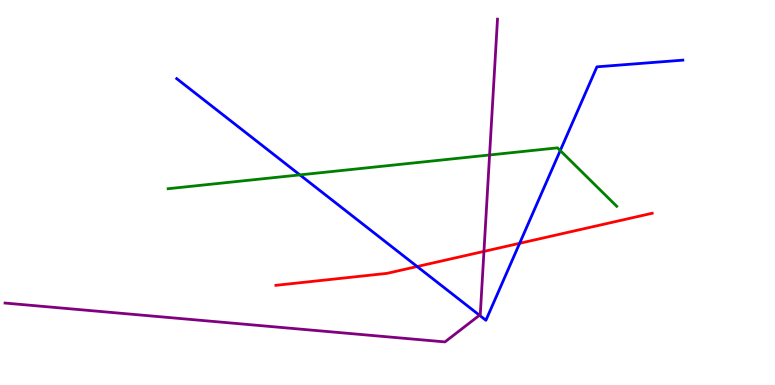[{'lines': ['blue', 'red'], 'intersections': [{'x': 5.38, 'y': 3.08}, {'x': 6.7, 'y': 3.68}]}, {'lines': ['green', 'red'], 'intersections': []}, {'lines': ['purple', 'red'], 'intersections': [{'x': 6.24, 'y': 3.47}]}, {'lines': ['blue', 'green'], 'intersections': [{'x': 3.87, 'y': 5.46}, {'x': 7.23, 'y': 6.09}]}, {'lines': ['blue', 'purple'], 'intersections': [{'x': 6.19, 'y': 1.81}]}, {'lines': ['green', 'purple'], 'intersections': [{'x': 6.32, 'y': 5.97}]}]